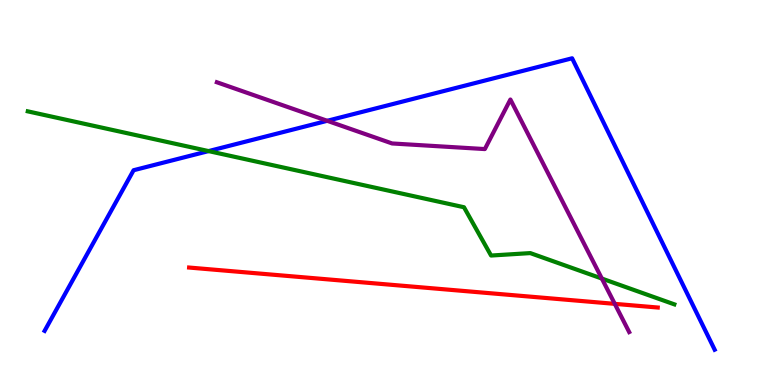[{'lines': ['blue', 'red'], 'intersections': []}, {'lines': ['green', 'red'], 'intersections': []}, {'lines': ['purple', 'red'], 'intersections': [{'x': 7.93, 'y': 2.11}]}, {'lines': ['blue', 'green'], 'intersections': [{'x': 2.69, 'y': 6.08}]}, {'lines': ['blue', 'purple'], 'intersections': [{'x': 4.22, 'y': 6.86}]}, {'lines': ['green', 'purple'], 'intersections': [{'x': 7.77, 'y': 2.76}]}]